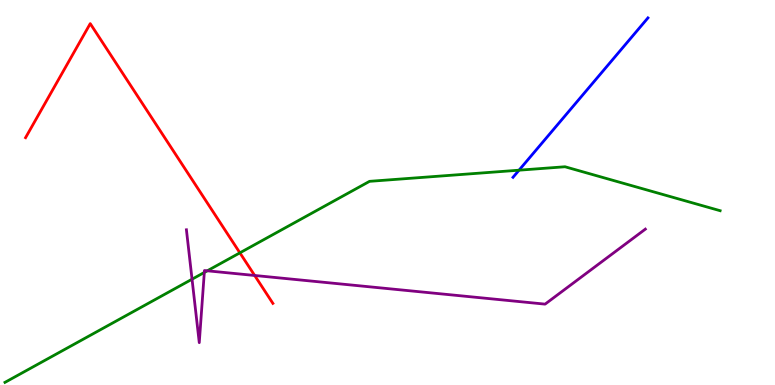[{'lines': ['blue', 'red'], 'intersections': []}, {'lines': ['green', 'red'], 'intersections': [{'x': 3.1, 'y': 3.43}]}, {'lines': ['purple', 'red'], 'intersections': [{'x': 3.29, 'y': 2.84}]}, {'lines': ['blue', 'green'], 'intersections': [{'x': 6.7, 'y': 5.58}]}, {'lines': ['blue', 'purple'], 'intersections': []}, {'lines': ['green', 'purple'], 'intersections': [{'x': 2.48, 'y': 2.75}, {'x': 2.64, 'y': 2.92}, {'x': 2.67, 'y': 2.97}]}]